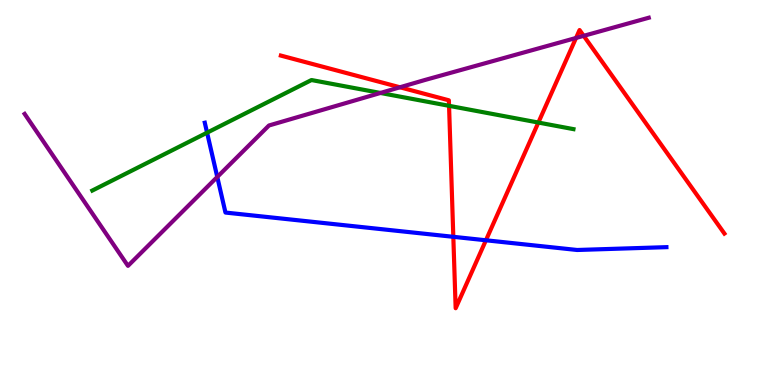[{'lines': ['blue', 'red'], 'intersections': [{'x': 5.85, 'y': 3.85}, {'x': 6.27, 'y': 3.76}]}, {'lines': ['green', 'red'], 'intersections': [{'x': 5.79, 'y': 7.25}, {'x': 6.95, 'y': 6.82}]}, {'lines': ['purple', 'red'], 'intersections': [{'x': 5.16, 'y': 7.73}, {'x': 7.43, 'y': 9.01}, {'x': 7.53, 'y': 9.07}]}, {'lines': ['blue', 'green'], 'intersections': [{'x': 2.67, 'y': 6.55}]}, {'lines': ['blue', 'purple'], 'intersections': [{'x': 2.8, 'y': 5.4}]}, {'lines': ['green', 'purple'], 'intersections': [{'x': 4.91, 'y': 7.59}]}]